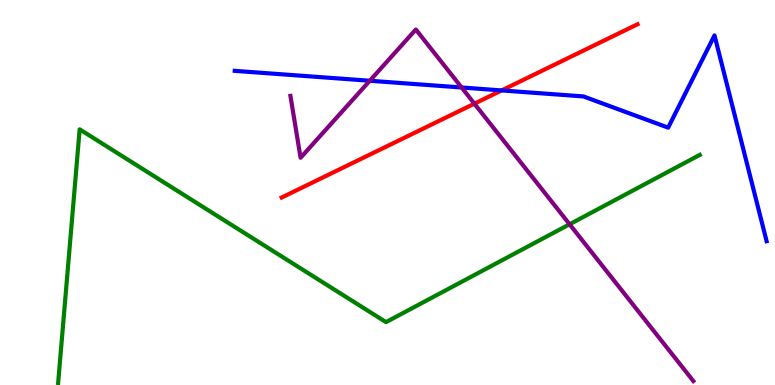[{'lines': ['blue', 'red'], 'intersections': [{'x': 6.47, 'y': 7.65}]}, {'lines': ['green', 'red'], 'intersections': []}, {'lines': ['purple', 'red'], 'intersections': [{'x': 6.12, 'y': 7.31}]}, {'lines': ['blue', 'green'], 'intersections': []}, {'lines': ['blue', 'purple'], 'intersections': [{'x': 4.77, 'y': 7.9}, {'x': 5.96, 'y': 7.73}]}, {'lines': ['green', 'purple'], 'intersections': [{'x': 7.35, 'y': 4.17}]}]